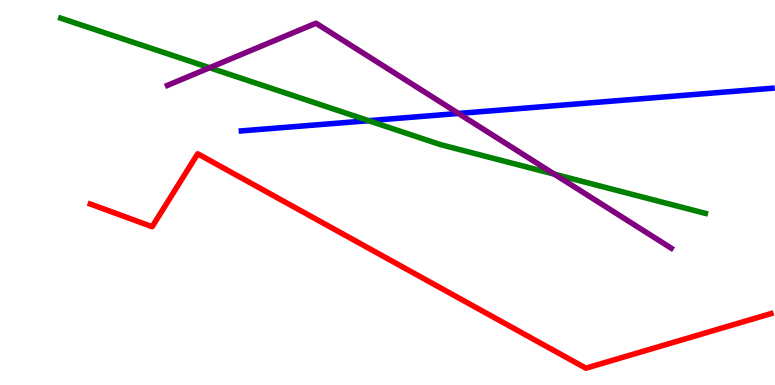[{'lines': ['blue', 'red'], 'intersections': []}, {'lines': ['green', 'red'], 'intersections': []}, {'lines': ['purple', 'red'], 'intersections': []}, {'lines': ['blue', 'green'], 'intersections': [{'x': 4.76, 'y': 6.87}]}, {'lines': ['blue', 'purple'], 'intersections': [{'x': 5.92, 'y': 7.05}]}, {'lines': ['green', 'purple'], 'intersections': [{'x': 2.7, 'y': 8.24}, {'x': 7.15, 'y': 5.48}]}]